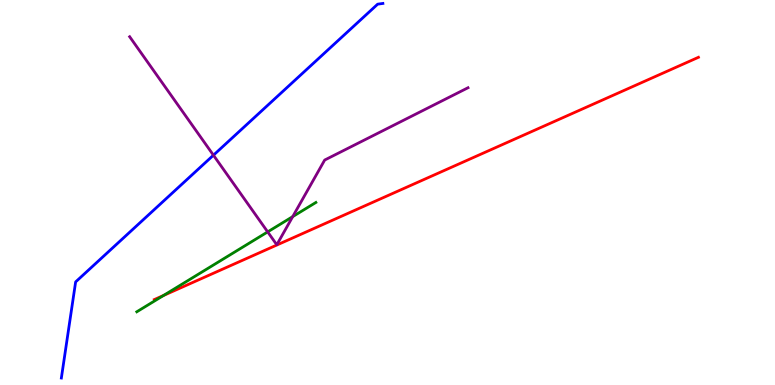[{'lines': ['blue', 'red'], 'intersections': []}, {'lines': ['green', 'red'], 'intersections': [{'x': 2.11, 'y': 2.33}]}, {'lines': ['purple', 'red'], 'intersections': []}, {'lines': ['blue', 'green'], 'intersections': []}, {'lines': ['blue', 'purple'], 'intersections': [{'x': 2.75, 'y': 5.97}]}, {'lines': ['green', 'purple'], 'intersections': [{'x': 3.45, 'y': 3.98}, {'x': 3.78, 'y': 4.37}]}]